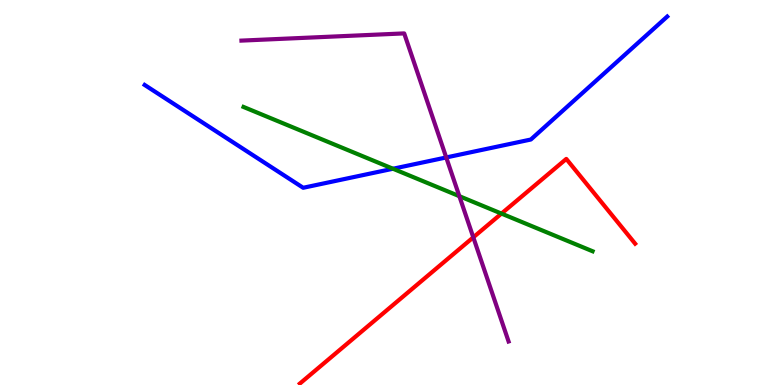[{'lines': ['blue', 'red'], 'intersections': []}, {'lines': ['green', 'red'], 'intersections': [{'x': 6.47, 'y': 4.45}]}, {'lines': ['purple', 'red'], 'intersections': [{'x': 6.11, 'y': 3.84}]}, {'lines': ['blue', 'green'], 'intersections': [{'x': 5.07, 'y': 5.62}]}, {'lines': ['blue', 'purple'], 'intersections': [{'x': 5.76, 'y': 5.91}]}, {'lines': ['green', 'purple'], 'intersections': [{'x': 5.93, 'y': 4.9}]}]